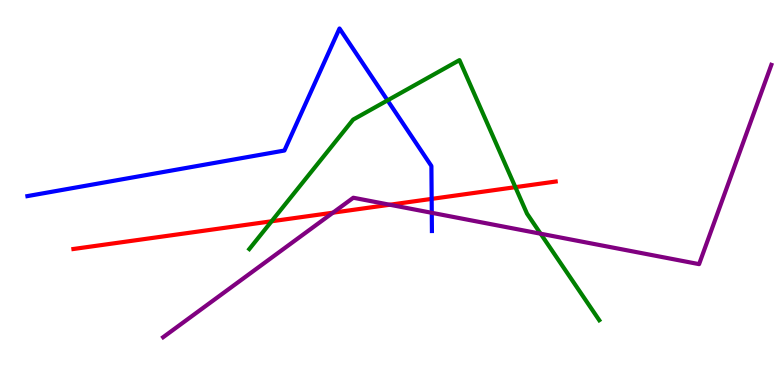[{'lines': ['blue', 'red'], 'intersections': [{'x': 5.57, 'y': 4.83}]}, {'lines': ['green', 'red'], 'intersections': [{'x': 3.5, 'y': 4.25}, {'x': 6.65, 'y': 5.14}]}, {'lines': ['purple', 'red'], 'intersections': [{'x': 4.3, 'y': 4.48}, {'x': 5.03, 'y': 4.68}]}, {'lines': ['blue', 'green'], 'intersections': [{'x': 5.0, 'y': 7.39}]}, {'lines': ['blue', 'purple'], 'intersections': [{'x': 5.57, 'y': 4.47}]}, {'lines': ['green', 'purple'], 'intersections': [{'x': 6.98, 'y': 3.93}]}]